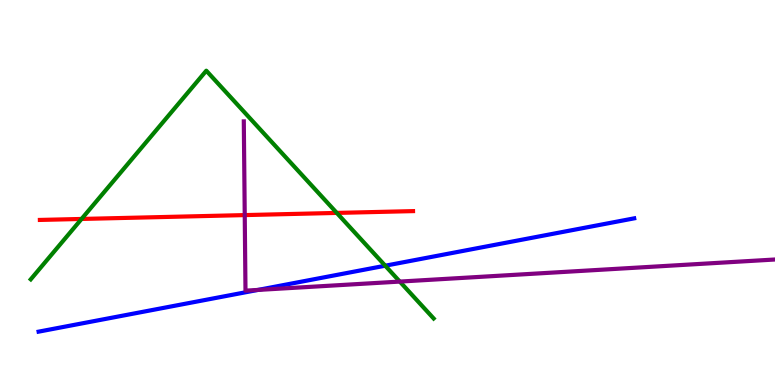[{'lines': ['blue', 'red'], 'intersections': []}, {'lines': ['green', 'red'], 'intersections': [{'x': 1.05, 'y': 4.31}, {'x': 4.35, 'y': 4.47}]}, {'lines': ['purple', 'red'], 'intersections': [{'x': 3.16, 'y': 4.41}]}, {'lines': ['blue', 'green'], 'intersections': [{'x': 4.97, 'y': 3.1}]}, {'lines': ['blue', 'purple'], 'intersections': [{'x': 3.33, 'y': 2.47}]}, {'lines': ['green', 'purple'], 'intersections': [{'x': 5.16, 'y': 2.69}]}]